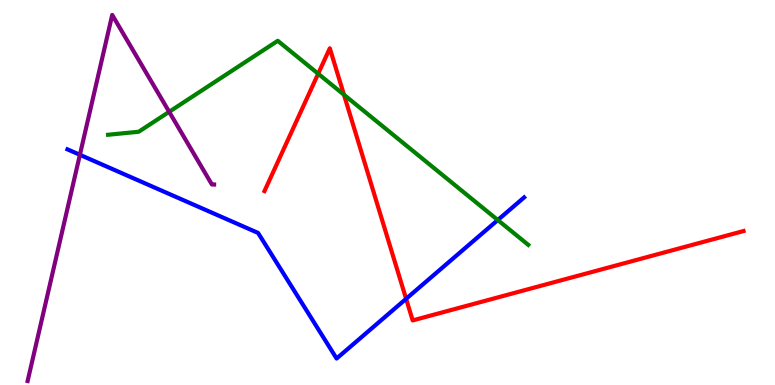[{'lines': ['blue', 'red'], 'intersections': [{'x': 5.24, 'y': 2.24}]}, {'lines': ['green', 'red'], 'intersections': [{'x': 4.11, 'y': 8.09}, {'x': 4.44, 'y': 7.54}]}, {'lines': ['purple', 'red'], 'intersections': []}, {'lines': ['blue', 'green'], 'intersections': [{'x': 6.42, 'y': 4.28}]}, {'lines': ['blue', 'purple'], 'intersections': [{'x': 1.03, 'y': 5.98}]}, {'lines': ['green', 'purple'], 'intersections': [{'x': 2.18, 'y': 7.1}]}]